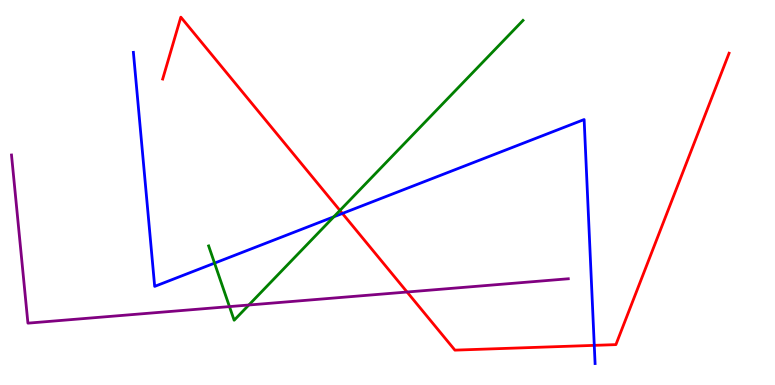[{'lines': ['blue', 'red'], 'intersections': [{'x': 4.42, 'y': 4.46}, {'x': 7.67, 'y': 1.03}]}, {'lines': ['green', 'red'], 'intersections': [{'x': 4.39, 'y': 4.53}]}, {'lines': ['purple', 'red'], 'intersections': [{'x': 5.25, 'y': 2.42}]}, {'lines': ['blue', 'green'], 'intersections': [{'x': 2.77, 'y': 3.17}, {'x': 4.31, 'y': 4.37}]}, {'lines': ['blue', 'purple'], 'intersections': []}, {'lines': ['green', 'purple'], 'intersections': [{'x': 2.96, 'y': 2.04}, {'x': 3.21, 'y': 2.08}]}]